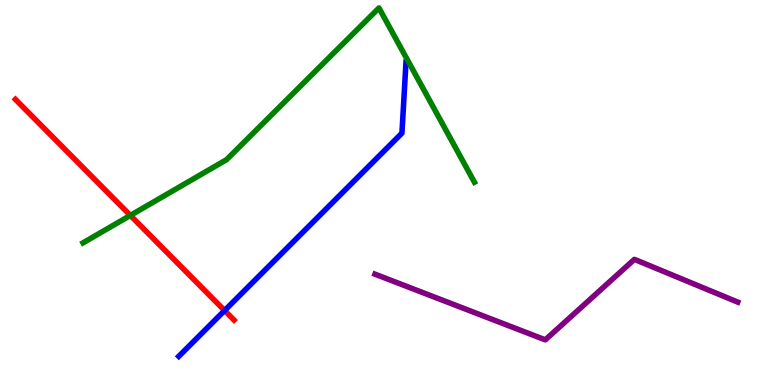[{'lines': ['blue', 'red'], 'intersections': [{'x': 2.9, 'y': 1.93}]}, {'lines': ['green', 'red'], 'intersections': [{'x': 1.68, 'y': 4.4}]}, {'lines': ['purple', 'red'], 'intersections': []}, {'lines': ['blue', 'green'], 'intersections': []}, {'lines': ['blue', 'purple'], 'intersections': []}, {'lines': ['green', 'purple'], 'intersections': []}]